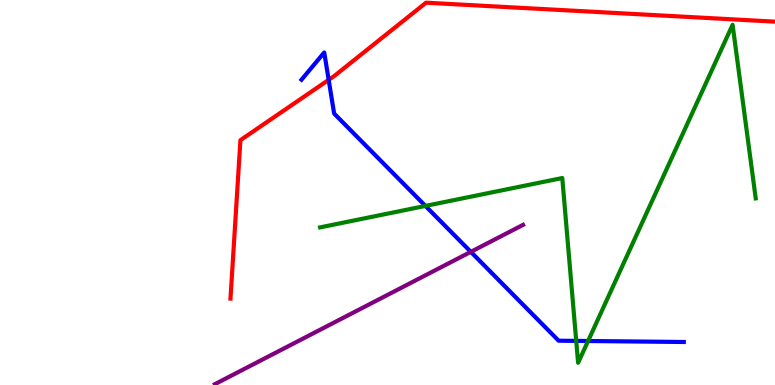[{'lines': ['blue', 'red'], 'intersections': [{'x': 4.24, 'y': 7.93}]}, {'lines': ['green', 'red'], 'intersections': []}, {'lines': ['purple', 'red'], 'intersections': []}, {'lines': ['blue', 'green'], 'intersections': [{'x': 5.49, 'y': 4.65}, {'x': 7.44, 'y': 1.15}, {'x': 7.59, 'y': 1.14}]}, {'lines': ['blue', 'purple'], 'intersections': [{'x': 6.08, 'y': 3.46}]}, {'lines': ['green', 'purple'], 'intersections': []}]